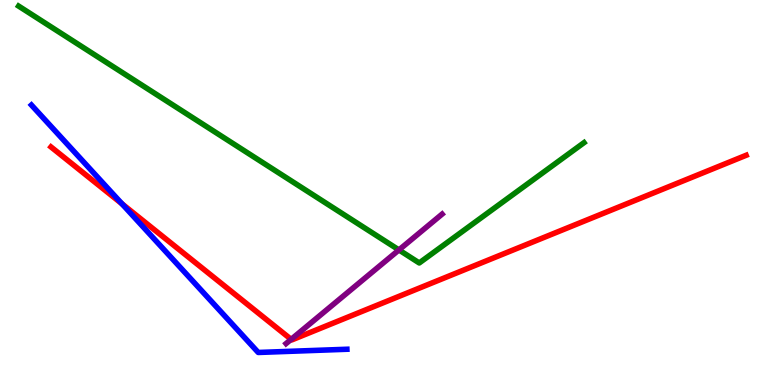[{'lines': ['blue', 'red'], 'intersections': [{'x': 1.57, 'y': 4.71}]}, {'lines': ['green', 'red'], 'intersections': []}, {'lines': ['purple', 'red'], 'intersections': [{'x': 3.76, 'y': 1.19}]}, {'lines': ['blue', 'green'], 'intersections': []}, {'lines': ['blue', 'purple'], 'intersections': []}, {'lines': ['green', 'purple'], 'intersections': [{'x': 5.15, 'y': 3.51}]}]